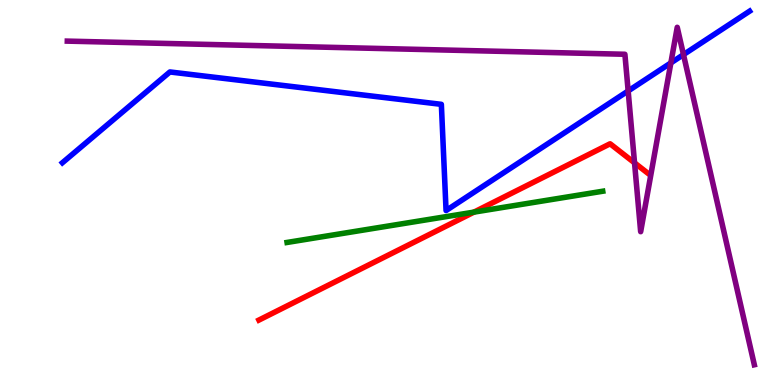[{'lines': ['blue', 'red'], 'intersections': []}, {'lines': ['green', 'red'], 'intersections': [{'x': 6.12, 'y': 4.49}]}, {'lines': ['purple', 'red'], 'intersections': [{'x': 8.19, 'y': 5.77}]}, {'lines': ['blue', 'green'], 'intersections': []}, {'lines': ['blue', 'purple'], 'intersections': [{'x': 8.11, 'y': 7.64}, {'x': 8.66, 'y': 8.37}, {'x': 8.82, 'y': 8.58}]}, {'lines': ['green', 'purple'], 'intersections': []}]